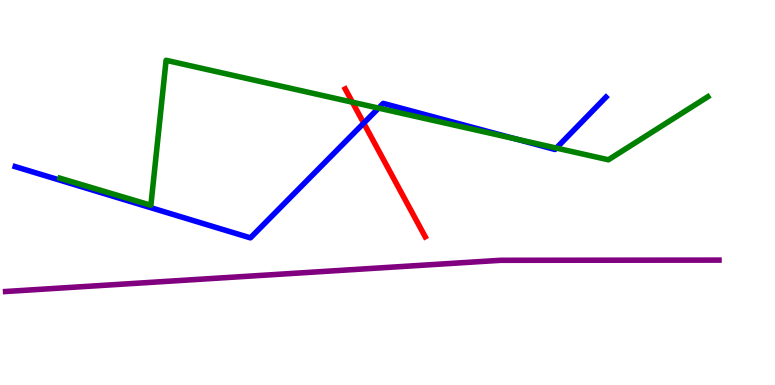[{'lines': ['blue', 'red'], 'intersections': [{'x': 4.69, 'y': 6.8}]}, {'lines': ['green', 'red'], 'intersections': [{'x': 4.55, 'y': 7.35}]}, {'lines': ['purple', 'red'], 'intersections': []}, {'lines': ['blue', 'green'], 'intersections': [{'x': 4.88, 'y': 7.19}, {'x': 6.66, 'y': 6.39}, {'x': 7.18, 'y': 6.15}]}, {'lines': ['blue', 'purple'], 'intersections': []}, {'lines': ['green', 'purple'], 'intersections': []}]